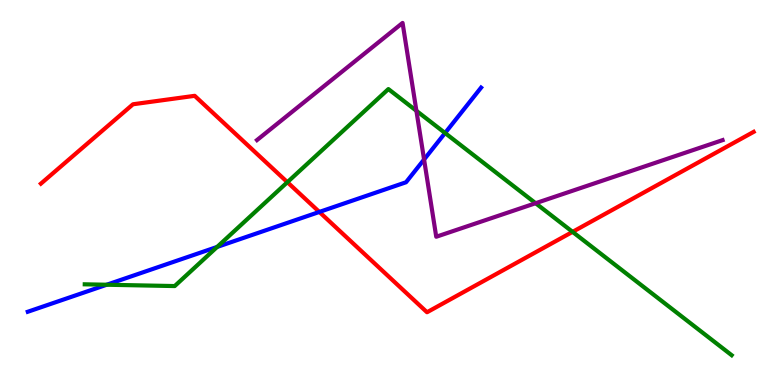[{'lines': ['blue', 'red'], 'intersections': [{'x': 4.12, 'y': 4.49}]}, {'lines': ['green', 'red'], 'intersections': [{'x': 3.71, 'y': 5.27}, {'x': 7.39, 'y': 3.98}]}, {'lines': ['purple', 'red'], 'intersections': []}, {'lines': ['blue', 'green'], 'intersections': [{'x': 1.38, 'y': 2.6}, {'x': 2.8, 'y': 3.59}, {'x': 5.74, 'y': 6.54}]}, {'lines': ['blue', 'purple'], 'intersections': [{'x': 5.47, 'y': 5.86}]}, {'lines': ['green', 'purple'], 'intersections': [{'x': 5.37, 'y': 7.12}, {'x': 6.91, 'y': 4.72}]}]